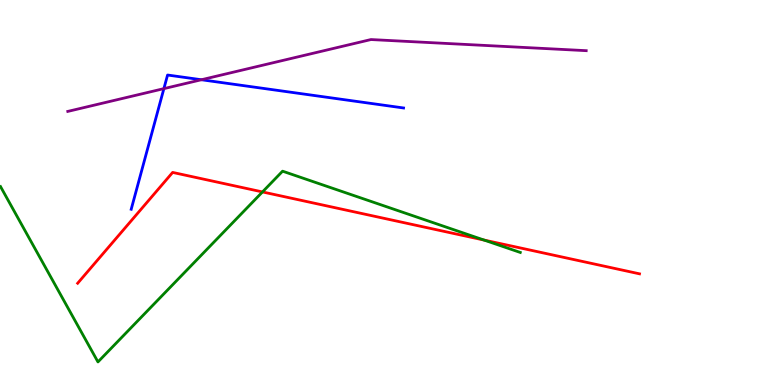[{'lines': ['blue', 'red'], 'intersections': []}, {'lines': ['green', 'red'], 'intersections': [{'x': 3.39, 'y': 5.01}, {'x': 6.25, 'y': 3.76}]}, {'lines': ['purple', 'red'], 'intersections': []}, {'lines': ['blue', 'green'], 'intersections': []}, {'lines': ['blue', 'purple'], 'intersections': [{'x': 2.11, 'y': 7.7}, {'x': 2.6, 'y': 7.93}]}, {'lines': ['green', 'purple'], 'intersections': []}]